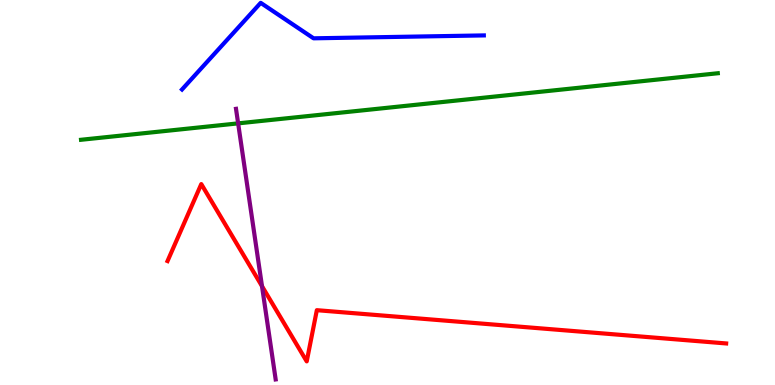[{'lines': ['blue', 'red'], 'intersections': []}, {'lines': ['green', 'red'], 'intersections': []}, {'lines': ['purple', 'red'], 'intersections': [{'x': 3.38, 'y': 2.57}]}, {'lines': ['blue', 'green'], 'intersections': []}, {'lines': ['blue', 'purple'], 'intersections': []}, {'lines': ['green', 'purple'], 'intersections': [{'x': 3.07, 'y': 6.8}]}]